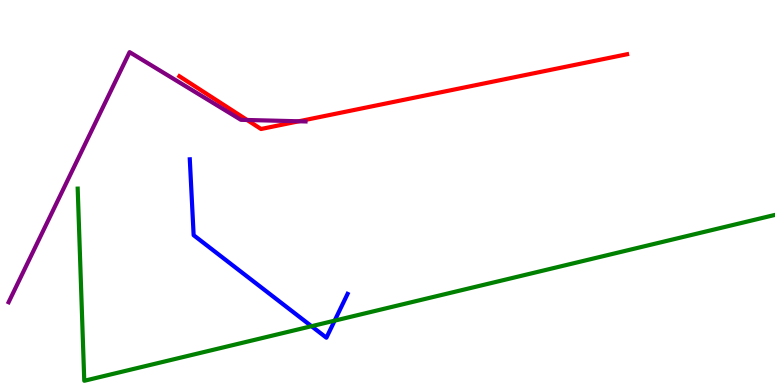[{'lines': ['blue', 'red'], 'intersections': []}, {'lines': ['green', 'red'], 'intersections': []}, {'lines': ['purple', 'red'], 'intersections': [{'x': 3.19, 'y': 6.88}, {'x': 3.86, 'y': 6.85}]}, {'lines': ['blue', 'green'], 'intersections': [{'x': 4.02, 'y': 1.53}, {'x': 4.32, 'y': 1.67}]}, {'lines': ['blue', 'purple'], 'intersections': []}, {'lines': ['green', 'purple'], 'intersections': []}]